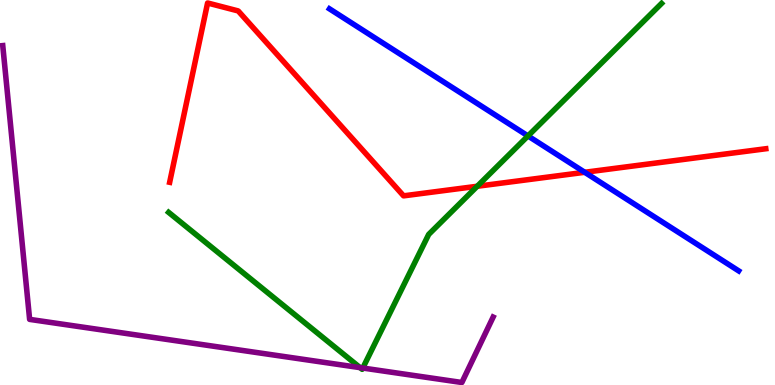[{'lines': ['blue', 'red'], 'intersections': [{'x': 7.54, 'y': 5.52}]}, {'lines': ['green', 'red'], 'intersections': [{'x': 6.16, 'y': 5.16}]}, {'lines': ['purple', 'red'], 'intersections': []}, {'lines': ['blue', 'green'], 'intersections': [{'x': 6.81, 'y': 6.47}]}, {'lines': ['blue', 'purple'], 'intersections': []}, {'lines': ['green', 'purple'], 'intersections': [{'x': 4.65, 'y': 0.451}, {'x': 4.68, 'y': 0.441}]}]